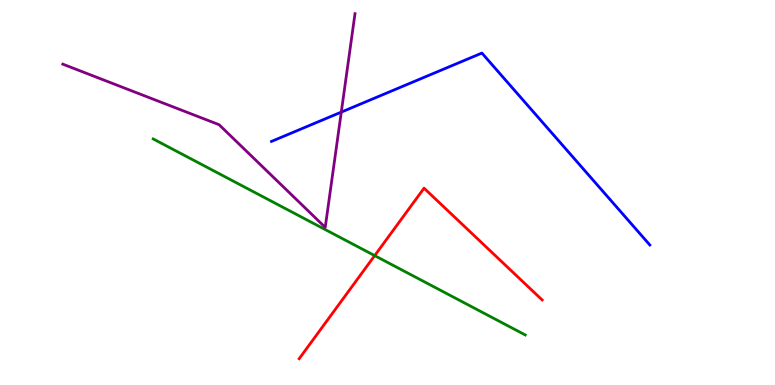[{'lines': ['blue', 'red'], 'intersections': []}, {'lines': ['green', 'red'], 'intersections': [{'x': 4.83, 'y': 3.36}]}, {'lines': ['purple', 'red'], 'intersections': []}, {'lines': ['blue', 'green'], 'intersections': []}, {'lines': ['blue', 'purple'], 'intersections': [{'x': 4.4, 'y': 7.09}]}, {'lines': ['green', 'purple'], 'intersections': []}]